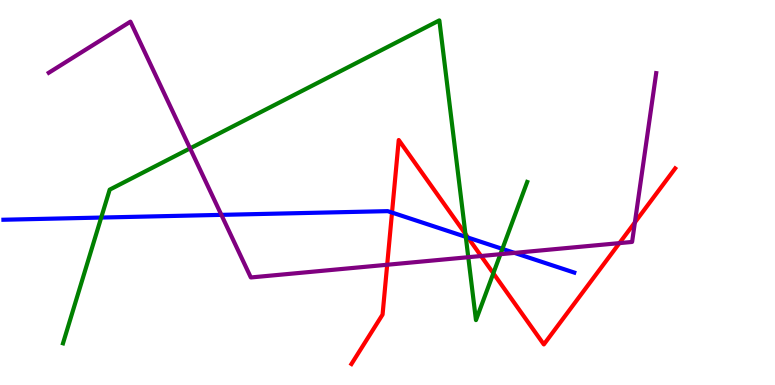[{'lines': ['blue', 'red'], 'intersections': [{'x': 5.06, 'y': 4.48}, {'x': 6.04, 'y': 3.83}]}, {'lines': ['green', 'red'], 'intersections': [{'x': 6.01, 'y': 3.92}, {'x': 6.37, 'y': 2.9}]}, {'lines': ['purple', 'red'], 'intersections': [{'x': 5.0, 'y': 3.12}, {'x': 6.21, 'y': 3.35}, {'x': 7.99, 'y': 3.69}, {'x': 8.19, 'y': 4.22}]}, {'lines': ['blue', 'green'], 'intersections': [{'x': 1.31, 'y': 4.35}, {'x': 6.01, 'y': 3.85}, {'x': 6.48, 'y': 3.54}]}, {'lines': ['blue', 'purple'], 'intersections': [{'x': 2.86, 'y': 4.42}, {'x': 6.64, 'y': 3.43}]}, {'lines': ['green', 'purple'], 'intersections': [{'x': 2.45, 'y': 6.15}, {'x': 6.04, 'y': 3.32}, {'x': 6.46, 'y': 3.4}]}]